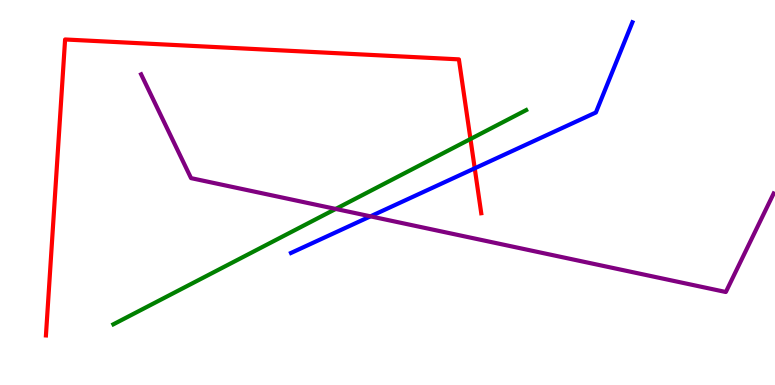[{'lines': ['blue', 'red'], 'intersections': [{'x': 6.13, 'y': 5.63}]}, {'lines': ['green', 'red'], 'intersections': [{'x': 6.07, 'y': 6.39}]}, {'lines': ['purple', 'red'], 'intersections': []}, {'lines': ['blue', 'green'], 'intersections': []}, {'lines': ['blue', 'purple'], 'intersections': [{'x': 4.78, 'y': 4.38}]}, {'lines': ['green', 'purple'], 'intersections': [{'x': 4.33, 'y': 4.57}]}]